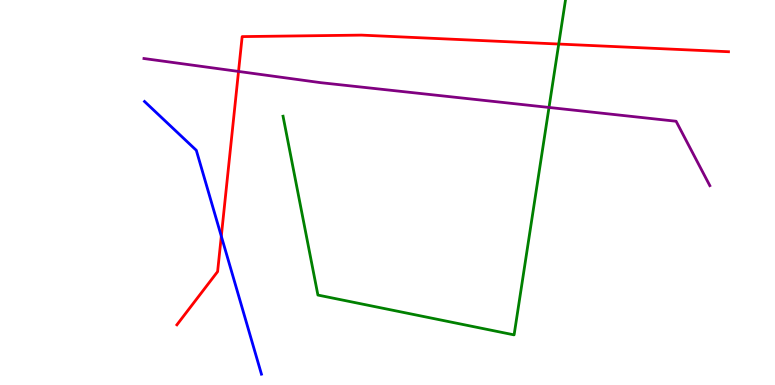[{'lines': ['blue', 'red'], 'intersections': [{'x': 2.86, 'y': 3.86}]}, {'lines': ['green', 'red'], 'intersections': [{'x': 7.21, 'y': 8.86}]}, {'lines': ['purple', 'red'], 'intersections': [{'x': 3.08, 'y': 8.14}]}, {'lines': ['blue', 'green'], 'intersections': []}, {'lines': ['blue', 'purple'], 'intersections': []}, {'lines': ['green', 'purple'], 'intersections': [{'x': 7.08, 'y': 7.21}]}]